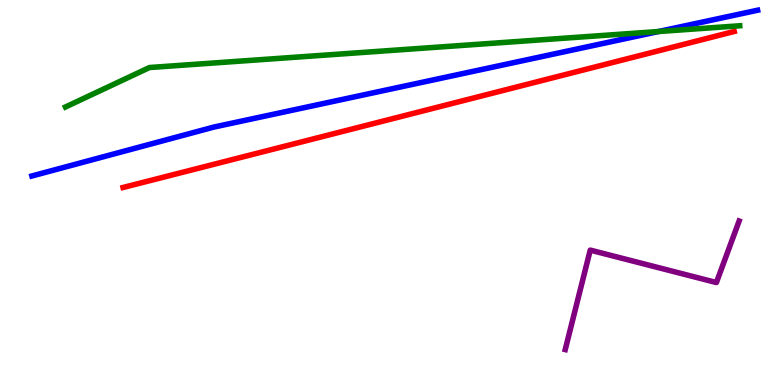[{'lines': ['blue', 'red'], 'intersections': []}, {'lines': ['green', 'red'], 'intersections': []}, {'lines': ['purple', 'red'], 'intersections': []}, {'lines': ['blue', 'green'], 'intersections': [{'x': 8.5, 'y': 9.18}]}, {'lines': ['blue', 'purple'], 'intersections': []}, {'lines': ['green', 'purple'], 'intersections': []}]